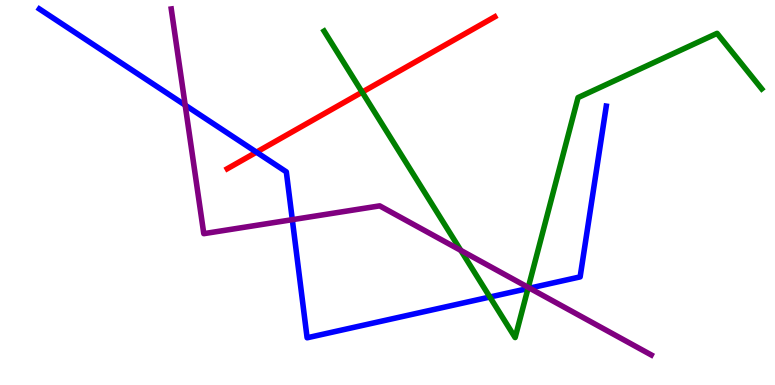[{'lines': ['blue', 'red'], 'intersections': [{'x': 3.31, 'y': 6.05}]}, {'lines': ['green', 'red'], 'intersections': [{'x': 4.67, 'y': 7.61}]}, {'lines': ['purple', 'red'], 'intersections': []}, {'lines': ['blue', 'green'], 'intersections': [{'x': 6.32, 'y': 2.29}, {'x': 6.81, 'y': 2.51}]}, {'lines': ['blue', 'purple'], 'intersections': [{'x': 2.39, 'y': 7.27}, {'x': 3.77, 'y': 4.29}, {'x': 6.83, 'y': 2.52}]}, {'lines': ['green', 'purple'], 'intersections': [{'x': 5.95, 'y': 3.5}, {'x': 6.82, 'y': 2.53}]}]